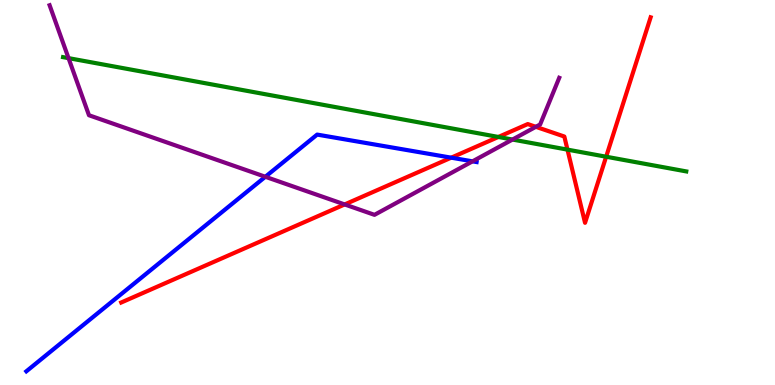[{'lines': ['blue', 'red'], 'intersections': [{'x': 5.82, 'y': 5.9}]}, {'lines': ['green', 'red'], 'intersections': [{'x': 6.43, 'y': 6.44}, {'x': 7.32, 'y': 6.11}, {'x': 7.82, 'y': 5.93}]}, {'lines': ['purple', 'red'], 'intersections': [{'x': 4.45, 'y': 4.69}, {'x': 6.91, 'y': 6.71}]}, {'lines': ['blue', 'green'], 'intersections': []}, {'lines': ['blue', 'purple'], 'intersections': [{'x': 3.42, 'y': 5.41}, {'x': 6.1, 'y': 5.81}]}, {'lines': ['green', 'purple'], 'intersections': [{'x': 0.884, 'y': 8.49}, {'x': 6.61, 'y': 6.38}]}]